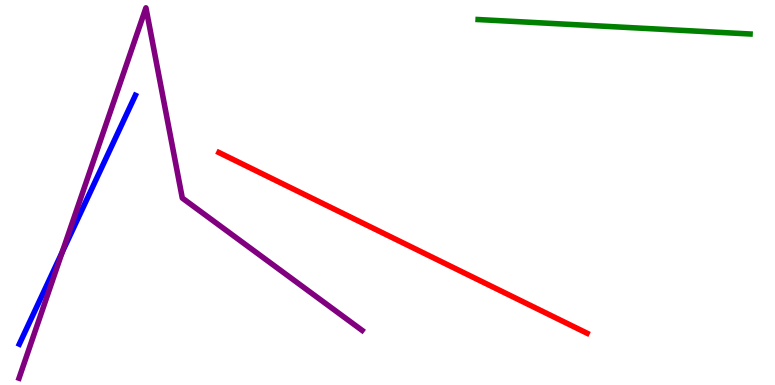[{'lines': ['blue', 'red'], 'intersections': []}, {'lines': ['green', 'red'], 'intersections': []}, {'lines': ['purple', 'red'], 'intersections': []}, {'lines': ['blue', 'green'], 'intersections': []}, {'lines': ['blue', 'purple'], 'intersections': [{'x': 0.802, 'y': 3.45}]}, {'lines': ['green', 'purple'], 'intersections': []}]